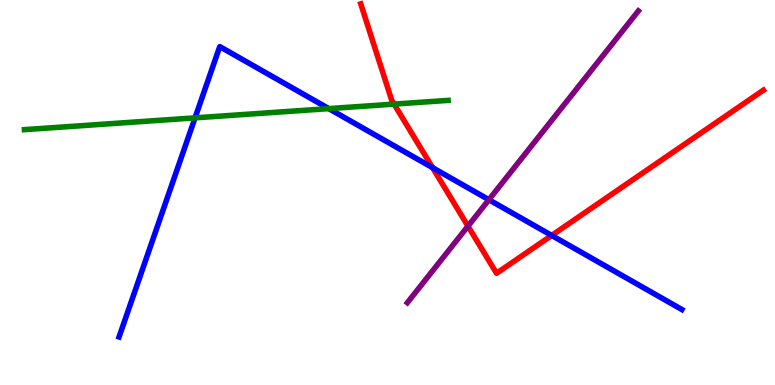[{'lines': ['blue', 'red'], 'intersections': [{'x': 5.58, 'y': 5.64}, {'x': 7.12, 'y': 3.88}]}, {'lines': ['green', 'red'], 'intersections': [{'x': 5.08, 'y': 7.3}]}, {'lines': ['purple', 'red'], 'intersections': [{'x': 6.04, 'y': 4.13}]}, {'lines': ['blue', 'green'], 'intersections': [{'x': 2.52, 'y': 6.94}, {'x': 4.24, 'y': 7.18}]}, {'lines': ['blue', 'purple'], 'intersections': [{'x': 6.31, 'y': 4.81}]}, {'lines': ['green', 'purple'], 'intersections': []}]